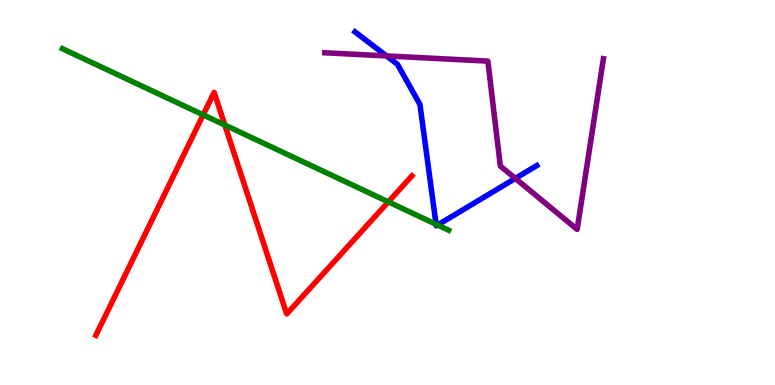[{'lines': ['blue', 'red'], 'intersections': []}, {'lines': ['green', 'red'], 'intersections': [{'x': 2.62, 'y': 7.02}, {'x': 2.9, 'y': 6.75}, {'x': 5.01, 'y': 4.76}]}, {'lines': ['purple', 'red'], 'intersections': []}, {'lines': ['blue', 'green'], 'intersections': [{'x': 5.63, 'y': 4.17}, {'x': 5.65, 'y': 4.16}]}, {'lines': ['blue', 'purple'], 'intersections': [{'x': 4.99, 'y': 8.55}, {'x': 6.65, 'y': 5.37}]}, {'lines': ['green', 'purple'], 'intersections': []}]